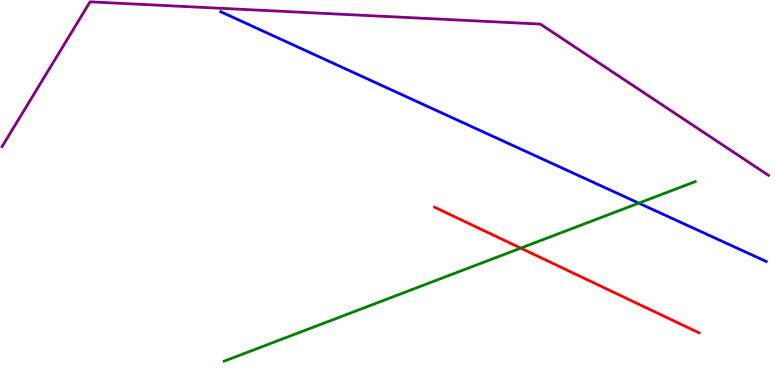[{'lines': ['blue', 'red'], 'intersections': []}, {'lines': ['green', 'red'], 'intersections': [{'x': 6.72, 'y': 3.56}]}, {'lines': ['purple', 'red'], 'intersections': []}, {'lines': ['blue', 'green'], 'intersections': [{'x': 8.24, 'y': 4.72}]}, {'lines': ['blue', 'purple'], 'intersections': []}, {'lines': ['green', 'purple'], 'intersections': []}]